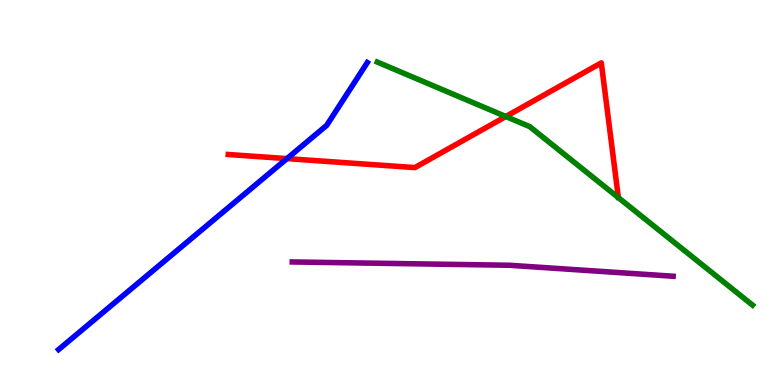[{'lines': ['blue', 'red'], 'intersections': [{'x': 3.7, 'y': 5.88}]}, {'lines': ['green', 'red'], 'intersections': [{'x': 6.53, 'y': 6.97}]}, {'lines': ['purple', 'red'], 'intersections': []}, {'lines': ['blue', 'green'], 'intersections': []}, {'lines': ['blue', 'purple'], 'intersections': []}, {'lines': ['green', 'purple'], 'intersections': []}]